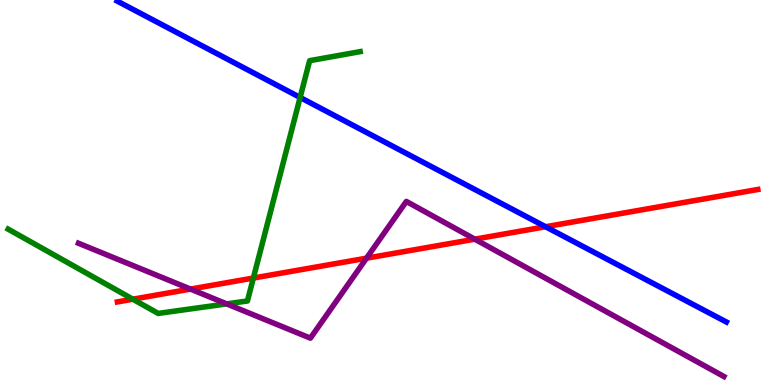[{'lines': ['blue', 'red'], 'intersections': [{'x': 7.04, 'y': 4.11}]}, {'lines': ['green', 'red'], 'intersections': [{'x': 1.71, 'y': 2.23}, {'x': 3.27, 'y': 2.78}]}, {'lines': ['purple', 'red'], 'intersections': [{'x': 2.46, 'y': 2.49}, {'x': 4.73, 'y': 3.29}, {'x': 6.13, 'y': 3.79}]}, {'lines': ['blue', 'green'], 'intersections': [{'x': 3.87, 'y': 7.47}]}, {'lines': ['blue', 'purple'], 'intersections': []}, {'lines': ['green', 'purple'], 'intersections': [{'x': 2.92, 'y': 2.11}]}]